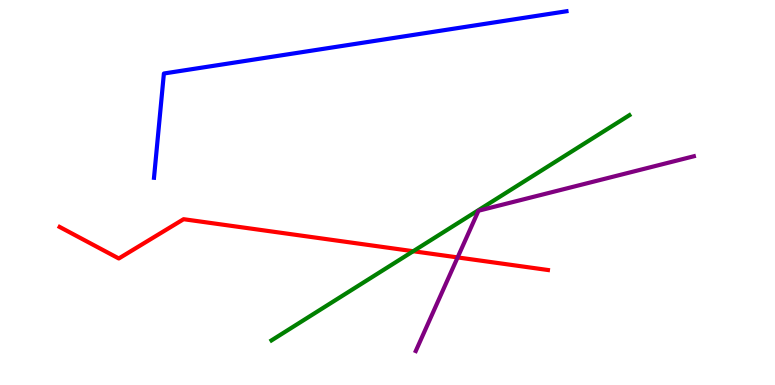[{'lines': ['blue', 'red'], 'intersections': []}, {'lines': ['green', 'red'], 'intersections': [{'x': 5.33, 'y': 3.47}]}, {'lines': ['purple', 'red'], 'intersections': [{'x': 5.9, 'y': 3.31}]}, {'lines': ['blue', 'green'], 'intersections': []}, {'lines': ['blue', 'purple'], 'intersections': []}, {'lines': ['green', 'purple'], 'intersections': []}]